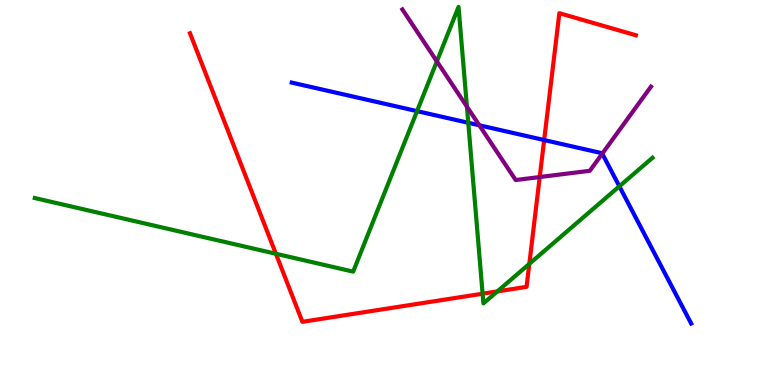[{'lines': ['blue', 'red'], 'intersections': [{'x': 7.02, 'y': 6.36}]}, {'lines': ['green', 'red'], 'intersections': [{'x': 3.56, 'y': 3.41}, {'x': 6.23, 'y': 2.37}, {'x': 6.42, 'y': 2.43}, {'x': 6.83, 'y': 3.15}]}, {'lines': ['purple', 'red'], 'intersections': [{'x': 6.96, 'y': 5.4}]}, {'lines': ['blue', 'green'], 'intersections': [{'x': 5.38, 'y': 7.11}, {'x': 6.04, 'y': 6.81}, {'x': 7.99, 'y': 5.16}]}, {'lines': ['blue', 'purple'], 'intersections': [{'x': 6.18, 'y': 6.75}, {'x': 7.77, 'y': 6.01}]}, {'lines': ['green', 'purple'], 'intersections': [{'x': 5.64, 'y': 8.41}, {'x': 6.02, 'y': 7.23}]}]